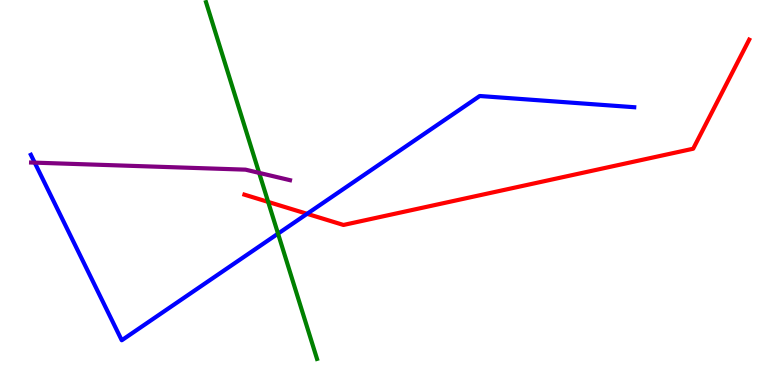[{'lines': ['blue', 'red'], 'intersections': [{'x': 3.96, 'y': 4.45}]}, {'lines': ['green', 'red'], 'intersections': [{'x': 3.46, 'y': 4.76}]}, {'lines': ['purple', 'red'], 'intersections': []}, {'lines': ['blue', 'green'], 'intersections': [{'x': 3.59, 'y': 3.93}]}, {'lines': ['blue', 'purple'], 'intersections': [{'x': 0.448, 'y': 5.78}]}, {'lines': ['green', 'purple'], 'intersections': [{'x': 3.34, 'y': 5.51}]}]